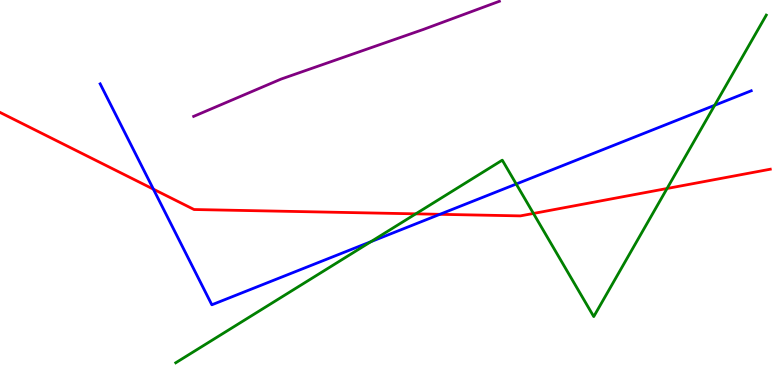[{'lines': ['blue', 'red'], 'intersections': [{'x': 1.98, 'y': 5.09}, {'x': 5.68, 'y': 4.43}]}, {'lines': ['green', 'red'], 'intersections': [{'x': 5.36, 'y': 4.45}, {'x': 6.88, 'y': 4.46}, {'x': 8.61, 'y': 5.1}]}, {'lines': ['purple', 'red'], 'intersections': []}, {'lines': ['blue', 'green'], 'intersections': [{'x': 4.79, 'y': 3.72}, {'x': 6.66, 'y': 5.22}, {'x': 9.22, 'y': 7.27}]}, {'lines': ['blue', 'purple'], 'intersections': []}, {'lines': ['green', 'purple'], 'intersections': []}]